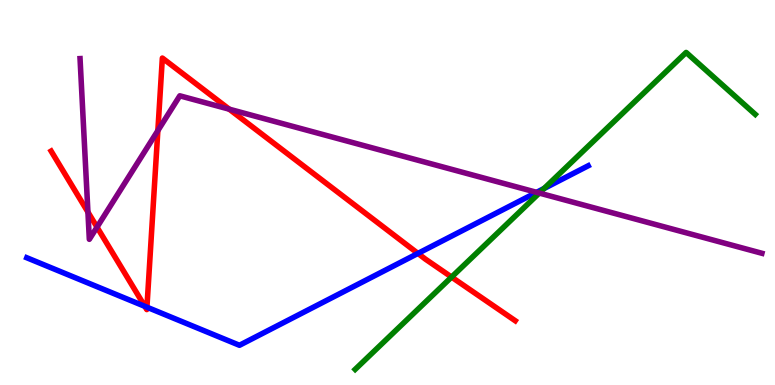[{'lines': ['blue', 'red'], 'intersections': [{'x': 1.87, 'y': 2.04}, {'x': 1.9, 'y': 2.02}, {'x': 5.39, 'y': 3.42}]}, {'lines': ['green', 'red'], 'intersections': [{'x': 5.83, 'y': 2.8}]}, {'lines': ['purple', 'red'], 'intersections': [{'x': 1.13, 'y': 4.49}, {'x': 1.25, 'y': 4.1}, {'x': 2.04, 'y': 6.61}, {'x': 2.96, 'y': 7.16}]}, {'lines': ['blue', 'green'], 'intersections': [{'x': 7.02, 'y': 5.1}]}, {'lines': ['blue', 'purple'], 'intersections': [{'x': 6.92, 'y': 5.0}]}, {'lines': ['green', 'purple'], 'intersections': [{'x': 6.96, 'y': 4.99}]}]